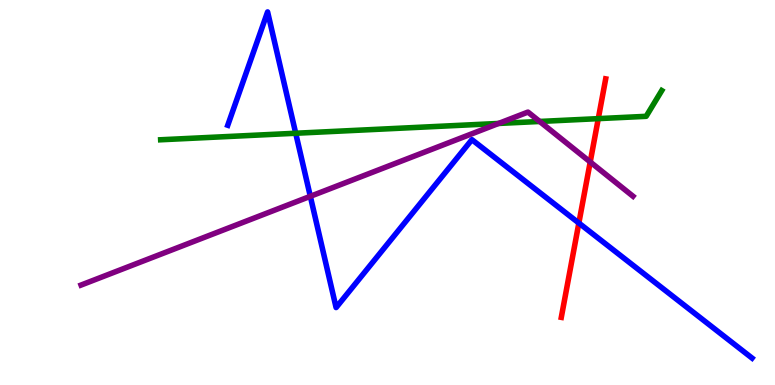[{'lines': ['blue', 'red'], 'intersections': [{'x': 7.47, 'y': 4.21}]}, {'lines': ['green', 'red'], 'intersections': [{'x': 7.72, 'y': 6.92}]}, {'lines': ['purple', 'red'], 'intersections': [{'x': 7.62, 'y': 5.79}]}, {'lines': ['blue', 'green'], 'intersections': [{'x': 3.82, 'y': 6.54}]}, {'lines': ['blue', 'purple'], 'intersections': [{'x': 4.0, 'y': 4.9}]}, {'lines': ['green', 'purple'], 'intersections': [{'x': 6.43, 'y': 6.79}, {'x': 6.96, 'y': 6.85}]}]